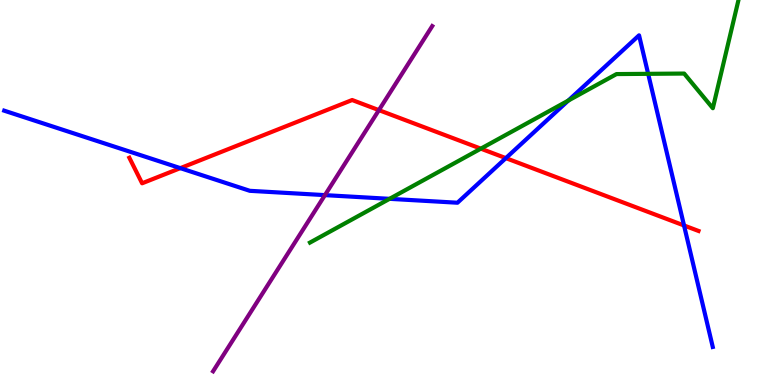[{'lines': ['blue', 'red'], 'intersections': [{'x': 2.33, 'y': 5.63}, {'x': 6.53, 'y': 5.89}, {'x': 8.83, 'y': 4.14}]}, {'lines': ['green', 'red'], 'intersections': [{'x': 6.2, 'y': 6.14}]}, {'lines': ['purple', 'red'], 'intersections': [{'x': 4.89, 'y': 7.14}]}, {'lines': ['blue', 'green'], 'intersections': [{'x': 5.03, 'y': 4.84}, {'x': 7.33, 'y': 7.39}, {'x': 8.36, 'y': 8.08}]}, {'lines': ['blue', 'purple'], 'intersections': [{'x': 4.19, 'y': 4.93}]}, {'lines': ['green', 'purple'], 'intersections': []}]